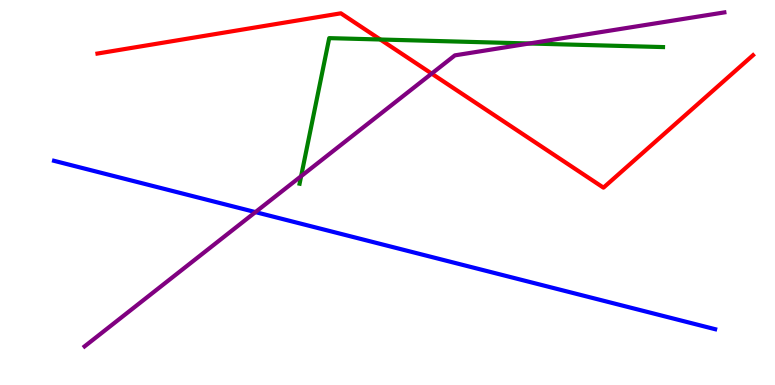[{'lines': ['blue', 'red'], 'intersections': []}, {'lines': ['green', 'red'], 'intersections': [{'x': 4.91, 'y': 8.97}]}, {'lines': ['purple', 'red'], 'intersections': [{'x': 5.57, 'y': 8.09}]}, {'lines': ['blue', 'green'], 'intersections': []}, {'lines': ['blue', 'purple'], 'intersections': [{'x': 3.3, 'y': 4.49}]}, {'lines': ['green', 'purple'], 'intersections': [{'x': 3.89, 'y': 5.42}, {'x': 6.83, 'y': 8.87}]}]